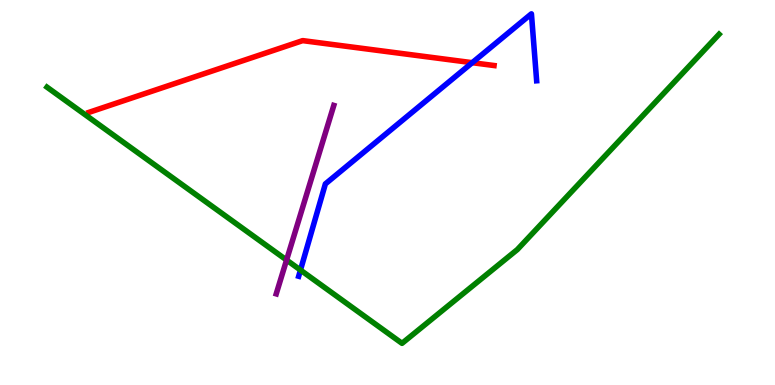[{'lines': ['blue', 'red'], 'intersections': [{'x': 6.09, 'y': 8.37}]}, {'lines': ['green', 'red'], 'intersections': []}, {'lines': ['purple', 'red'], 'intersections': []}, {'lines': ['blue', 'green'], 'intersections': [{'x': 3.88, 'y': 2.99}]}, {'lines': ['blue', 'purple'], 'intersections': []}, {'lines': ['green', 'purple'], 'intersections': [{'x': 3.7, 'y': 3.25}]}]